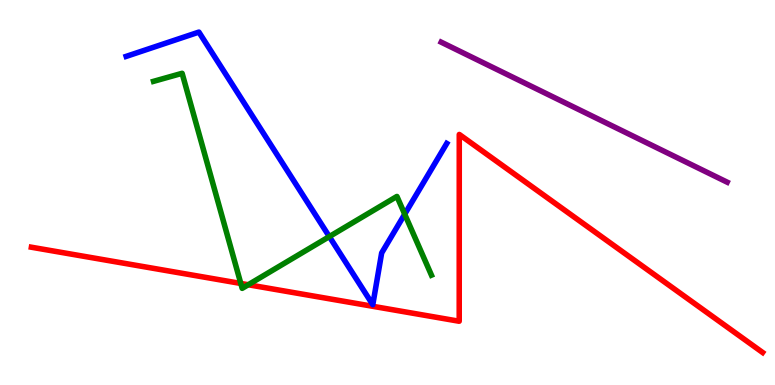[{'lines': ['blue', 'red'], 'intersections': []}, {'lines': ['green', 'red'], 'intersections': [{'x': 3.11, 'y': 2.64}, {'x': 3.2, 'y': 2.6}]}, {'lines': ['purple', 'red'], 'intersections': []}, {'lines': ['blue', 'green'], 'intersections': [{'x': 4.25, 'y': 3.85}, {'x': 5.22, 'y': 4.44}]}, {'lines': ['blue', 'purple'], 'intersections': []}, {'lines': ['green', 'purple'], 'intersections': []}]